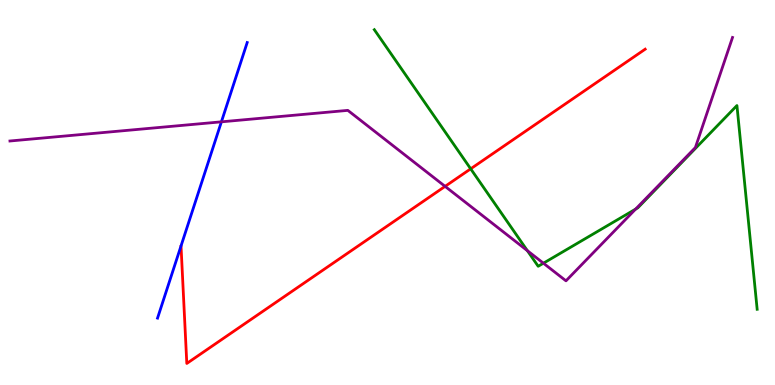[{'lines': ['blue', 'red'], 'intersections': []}, {'lines': ['green', 'red'], 'intersections': [{'x': 6.07, 'y': 5.62}]}, {'lines': ['purple', 'red'], 'intersections': [{'x': 5.74, 'y': 5.16}]}, {'lines': ['blue', 'green'], 'intersections': []}, {'lines': ['blue', 'purple'], 'intersections': [{'x': 2.86, 'y': 6.84}]}, {'lines': ['green', 'purple'], 'intersections': [{'x': 6.8, 'y': 3.49}, {'x': 7.01, 'y': 3.16}, {'x': 8.2, 'y': 4.57}]}]